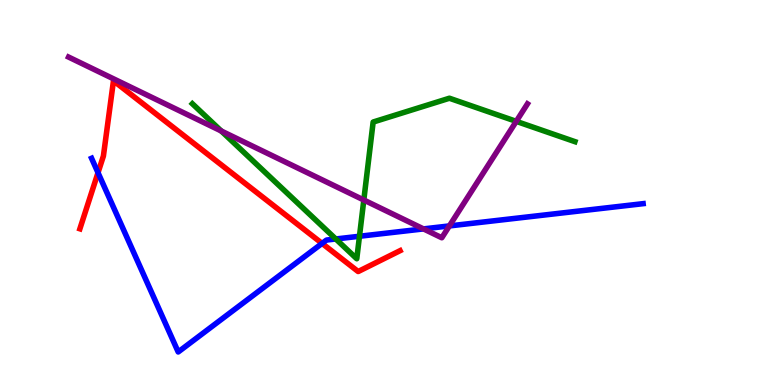[{'lines': ['blue', 'red'], 'intersections': [{'x': 1.26, 'y': 5.51}, {'x': 4.16, 'y': 3.68}]}, {'lines': ['green', 'red'], 'intersections': []}, {'lines': ['purple', 'red'], 'intersections': []}, {'lines': ['blue', 'green'], 'intersections': [{'x': 4.33, 'y': 3.79}, {'x': 4.64, 'y': 3.86}]}, {'lines': ['blue', 'purple'], 'intersections': [{'x': 5.46, 'y': 4.05}, {'x': 5.8, 'y': 4.13}]}, {'lines': ['green', 'purple'], 'intersections': [{'x': 2.85, 'y': 6.6}, {'x': 4.69, 'y': 4.81}, {'x': 6.66, 'y': 6.85}]}]